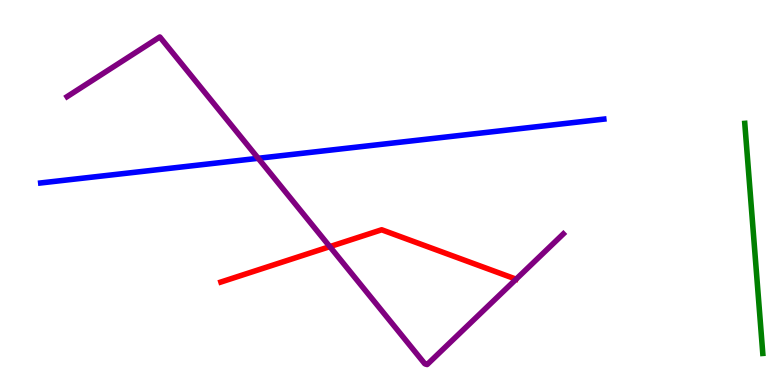[{'lines': ['blue', 'red'], 'intersections': []}, {'lines': ['green', 'red'], 'intersections': []}, {'lines': ['purple', 'red'], 'intersections': [{'x': 4.26, 'y': 3.59}]}, {'lines': ['blue', 'green'], 'intersections': []}, {'lines': ['blue', 'purple'], 'intersections': [{'x': 3.33, 'y': 5.89}]}, {'lines': ['green', 'purple'], 'intersections': []}]